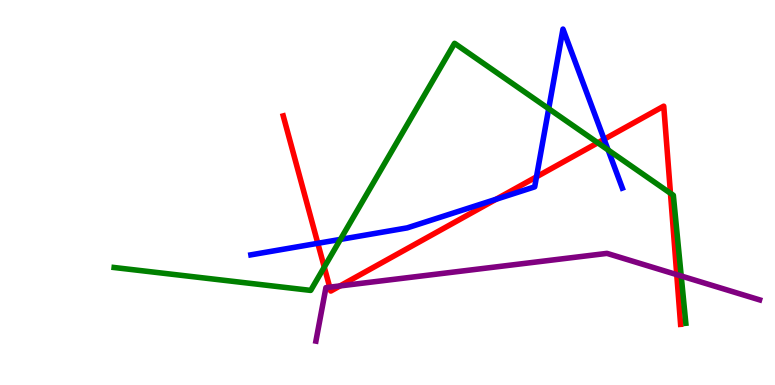[{'lines': ['blue', 'red'], 'intersections': [{'x': 4.1, 'y': 3.68}, {'x': 6.4, 'y': 4.82}, {'x': 6.92, 'y': 5.41}, {'x': 7.8, 'y': 6.38}]}, {'lines': ['green', 'red'], 'intersections': [{'x': 4.18, 'y': 3.06}, {'x': 7.71, 'y': 6.29}, {'x': 8.65, 'y': 4.98}]}, {'lines': ['purple', 'red'], 'intersections': [{'x': 4.25, 'y': 2.54}, {'x': 4.39, 'y': 2.57}, {'x': 8.73, 'y': 2.87}]}, {'lines': ['blue', 'green'], 'intersections': [{'x': 4.39, 'y': 3.78}, {'x': 7.08, 'y': 7.18}, {'x': 7.85, 'y': 6.1}]}, {'lines': ['blue', 'purple'], 'intersections': []}, {'lines': ['green', 'purple'], 'intersections': [{'x': 8.79, 'y': 2.83}]}]